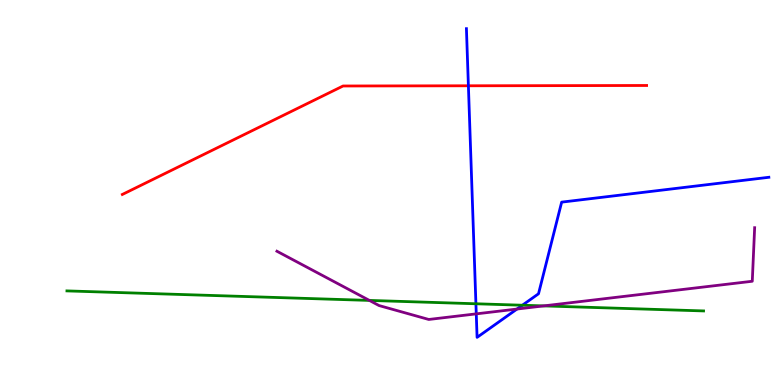[{'lines': ['blue', 'red'], 'intersections': [{'x': 6.04, 'y': 7.77}]}, {'lines': ['green', 'red'], 'intersections': []}, {'lines': ['purple', 'red'], 'intersections': []}, {'lines': ['blue', 'green'], 'intersections': [{'x': 6.14, 'y': 2.11}, {'x': 6.74, 'y': 2.07}]}, {'lines': ['blue', 'purple'], 'intersections': [{'x': 6.15, 'y': 1.85}, {'x': 6.67, 'y': 1.97}]}, {'lines': ['green', 'purple'], 'intersections': [{'x': 4.77, 'y': 2.2}, {'x': 7.01, 'y': 2.05}]}]